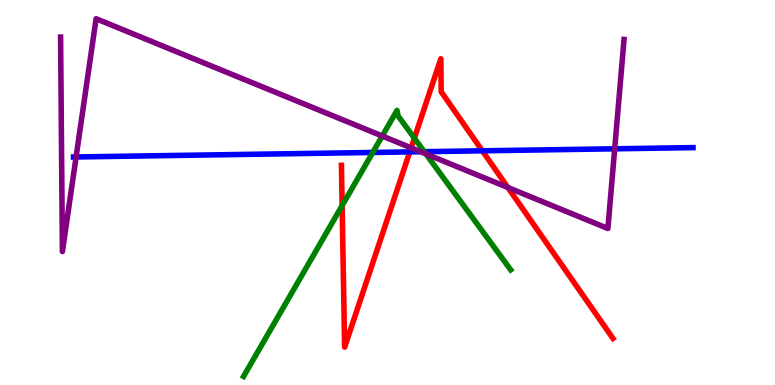[{'lines': ['blue', 'red'], 'intersections': [{'x': 5.29, 'y': 6.05}, {'x': 6.22, 'y': 6.08}]}, {'lines': ['green', 'red'], 'intersections': [{'x': 4.41, 'y': 4.66}, {'x': 5.35, 'y': 6.41}]}, {'lines': ['purple', 'red'], 'intersections': [{'x': 5.3, 'y': 6.16}, {'x': 6.55, 'y': 5.13}]}, {'lines': ['blue', 'green'], 'intersections': [{'x': 4.81, 'y': 6.04}, {'x': 5.47, 'y': 6.06}]}, {'lines': ['blue', 'purple'], 'intersections': [{'x': 0.982, 'y': 5.92}, {'x': 5.43, 'y': 6.06}, {'x': 7.93, 'y': 6.14}]}, {'lines': ['green', 'purple'], 'intersections': [{'x': 4.93, 'y': 6.47}, {'x': 5.5, 'y': 6.0}]}]